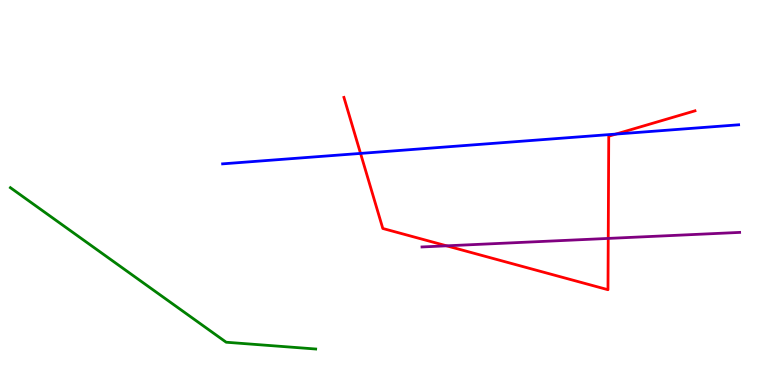[{'lines': ['blue', 'red'], 'intersections': [{'x': 4.65, 'y': 6.02}, {'x': 7.95, 'y': 6.52}]}, {'lines': ['green', 'red'], 'intersections': []}, {'lines': ['purple', 'red'], 'intersections': [{'x': 5.76, 'y': 3.61}, {'x': 7.85, 'y': 3.81}]}, {'lines': ['blue', 'green'], 'intersections': []}, {'lines': ['blue', 'purple'], 'intersections': []}, {'lines': ['green', 'purple'], 'intersections': []}]